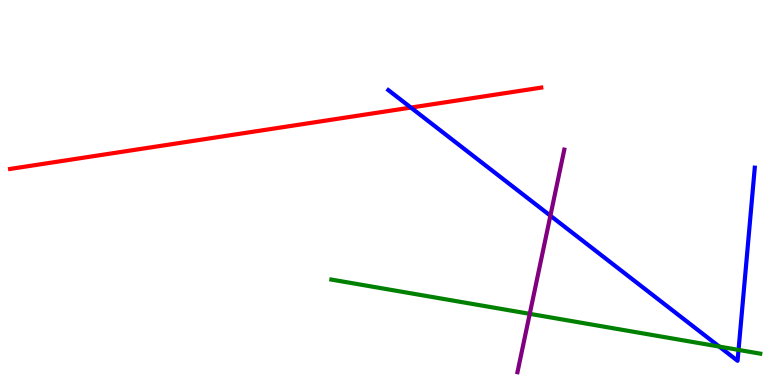[{'lines': ['blue', 'red'], 'intersections': [{'x': 5.3, 'y': 7.21}]}, {'lines': ['green', 'red'], 'intersections': []}, {'lines': ['purple', 'red'], 'intersections': []}, {'lines': ['blue', 'green'], 'intersections': [{'x': 9.28, 'y': 0.998}, {'x': 9.53, 'y': 0.912}]}, {'lines': ['blue', 'purple'], 'intersections': [{'x': 7.1, 'y': 4.4}]}, {'lines': ['green', 'purple'], 'intersections': [{'x': 6.84, 'y': 1.85}]}]